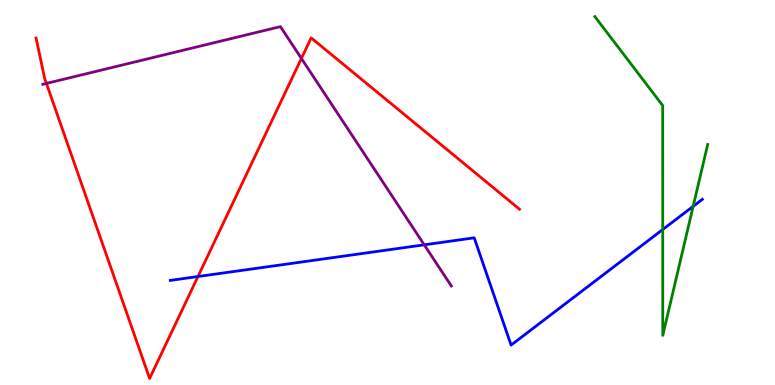[{'lines': ['blue', 'red'], 'intersections': [{'x': 2.55, 'y': 2.82}]}, {'lines': ['green', 'red'], 'intersections': []}, {'lines': ['purple', 'red'], 'intersections': [{'x': 0.599, 'y': 7.83}, {'x': 3.89, 'y': 8.48}]}, {'lines': ['blue', 'green'], 'intersections': [{'x': 8.55, 'y': 4.04}, {'x': 8.94, 'y': 4.64}]}, {'lines': ['blue', 'purple'], 'intersections': [{'x': 5.47, 'y': 3.64}]}, {'lines': ['green', 'purple'], 'intersections': []}]